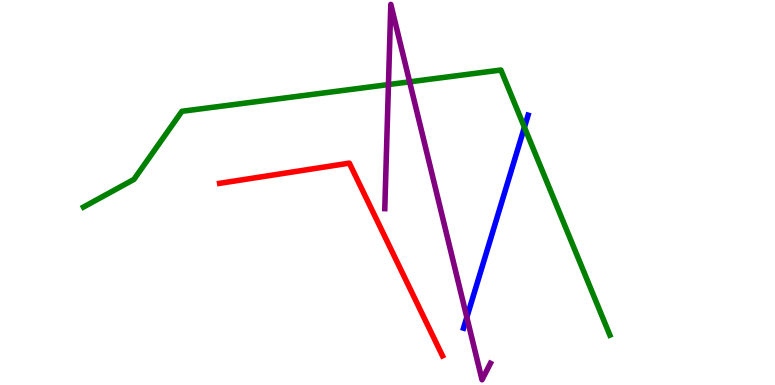[{'lines': ['blue', 'red'], 'intersections': []}, {'lines': ['green', 'red'], 'intersections': []}, {'lines': ['purple', 'red'], 'intersections': []}, {'lines': ['blue', 'green'], 'intersections': [{'x': 6.77, 'y': 6.69}]}, {'lines': ['blue', 'purple'], 'intersections': [{'x': 6.02, 'y': 1.76}]}, {'lines': ['green', 'purple'], 'intersections': [{'x': 5.01, 'y': 7.8}, {'x': 5.29, 'y': 7.87}]}]